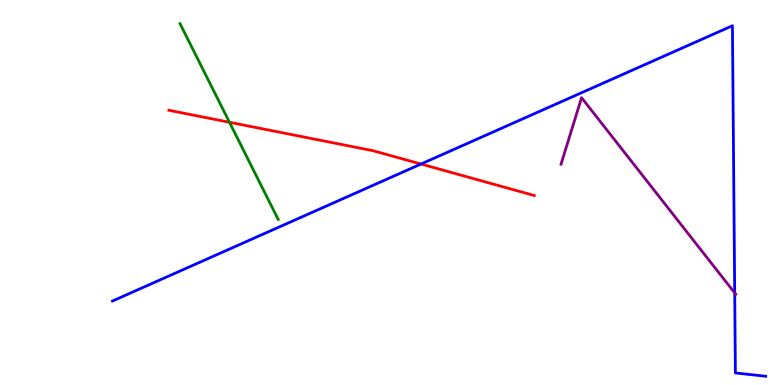[{'lines': ['blue', 'red'], 'intersections': [{'x': 5.43, 'y': 5.74}]}, {'lines': ['green', 'red'], 'intersections': [{'x': 2.96, 'y': 6.82}]}, {'lines': ['purple', 'red'], 'intersections': []}, {'lines': ['blue', 'green'], 'intersections': []}, {'lines': ['blue', 'purple'], 'intersections': [{'x': 9.48, 'y': 2.39}]}, {'lines': ['green', 'purple'], 'intersections': []}]